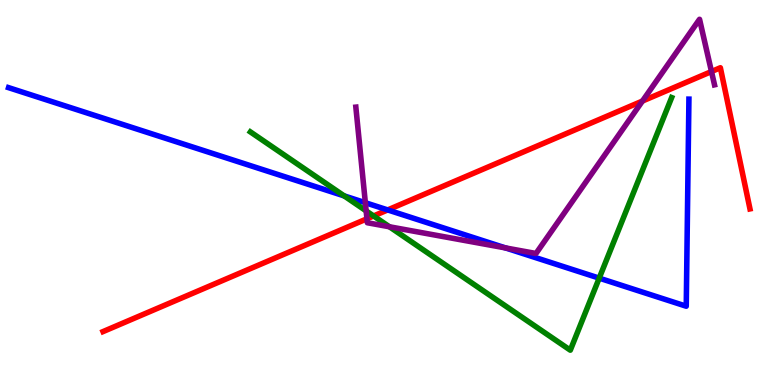[{'lines': ['blue', 'red'], 'intersections': [{'x': 5.0, 'y': 4.55}]}, {'lines': ['green', 'red'], 'intersections': [{'x': 4.82, 'y': 4.39}]}, {'lines': ['purple', 'red'], 'intersections': [{'x': 4.73, 'y': 4.32}, {'x': 8.29, 'y': 7.38}, {'x': 9.18, 'y': 8.14}]}, {'lines': ['blue', 'green'], 'intersections': [{'x': 4.44, 'y': 4.91}, {'x': 7.73, 'y': 2.78}]}, {'lines': ['blue', 'purple'], 'intersections': [{'x': 4.71, 'y': 4.73}, {'x': 6.52, 'y': 3.56}]}, {'lines': ['green', 'purple'], 'intersections': [{'x': 4.72, 'y': 4.52}, {'x': 5.02, 'y': 4.11}]}]